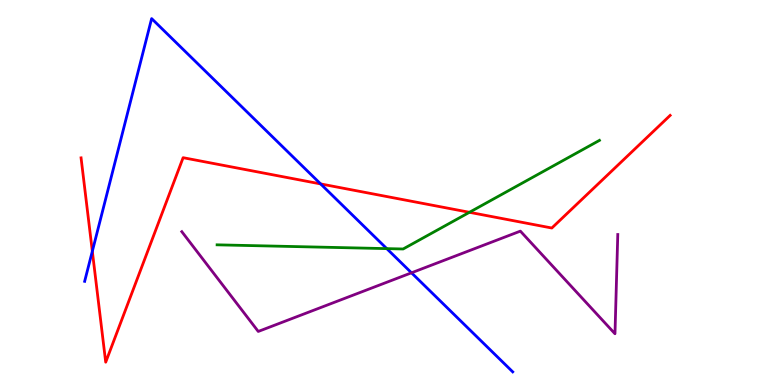[{'lines': ['blue', 'red'], 'intersections': [{'x': 1.19, 'y': 3.47}, {'x': 4.14, 'y': 5.22}]}, {'lines': ['green', 'red'], 'intersections': [{'x': 6.06, 'y': 4.49}]}, {'lines': ['purple', 'red'], 'intersections': []}, {'lines': ['blue', 'green'], 'intersections': [{'x': 4.99, 'y': 3.54}]}, {'lines': ['blue', 'purple'], 'intersections': [{'x': 5.31, 'y': 2.91}]}, {'lines': ['green', 'purple'], 'intersections': []}]